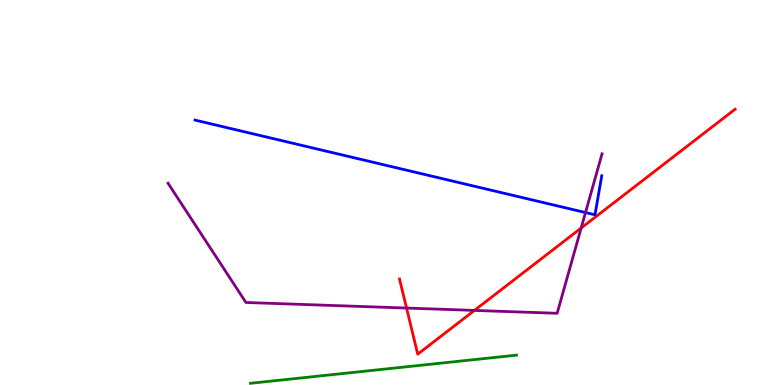[{'lines': ['blue', 'red'], 'intersections': []}, {'lines': ['green', 'red'], 'intersections': []}, {'lines': ['purple', 'red'], 'intersections': [{'x': 5.25, 'y': 2.0}, {'x': 6.12, 'y': 1.94}, {'x': 7.5, 'y': 4.08}]}, {'lines': ['blue', 'green'], 'intersections': []}, {'lines': ['blue', 'purple'], 'intersections': [{'x': 7.55, 'y': 4.48}]}, {'lines': ['green', 'purple'], 'intersections': []}]